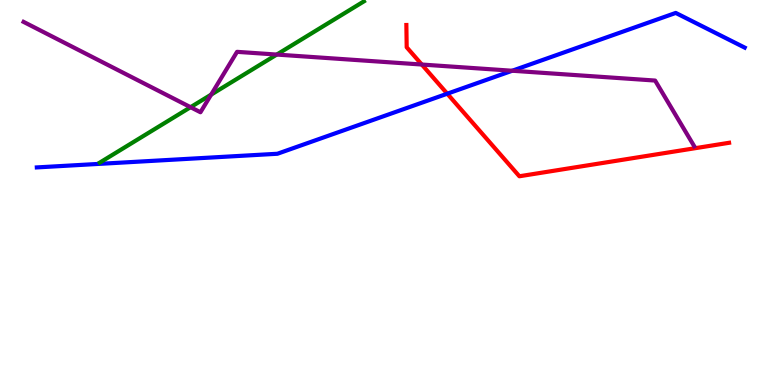[{'lines': ['blue', 'red'], 'intersections': [{'x': 5.77, 'y': 7.57}]}, {'lines': ['green', 'red'], 'intersections': []}, {'lines': ['purple', 'red'], 'intersections': [{'x': 5.44, 'y': 8.32}]}, {'lines': ['blue', 'green'], 'intersections': []}, {'lines': ['blue', 'purple'], 'intersections': [{'x': 6.61, 'y': 8.16}]}, {'lines': ['green', 'purple'], 'intersections': [{'x': 2.46, 'y': 7.22}, {'x': 2.72, 'y': 7.54}, {'x': 3.57, 'y': 8.58}]}]